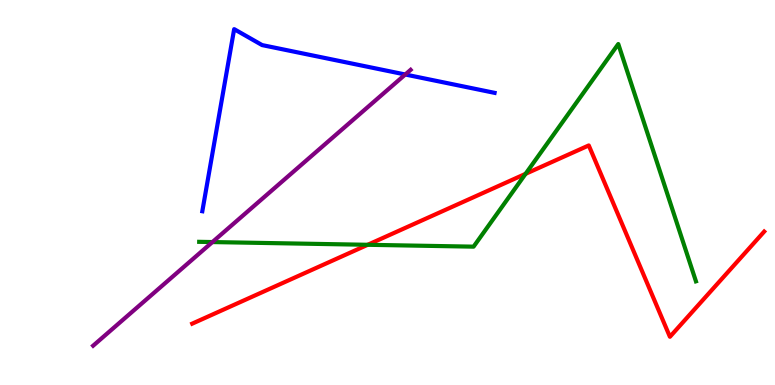[{'lines': ['blue', 'red'], 'intersections': []}, {'lines': ['green', 'red'], 'intersections': [{'x': 4.74, 'y': 3.64}, {'x': 6.78, 'y': 5.48}]}, {'lines': ['purple', 'red'], 'intersections': []}, {'lines': ['blue', 'green'], 'intersections': []}, {'lines': ['blue', 'purple'], 'intersections': [{'x': 5.23, 'y': 8.06}]}, {'lines': ['green', 'purple'], 'intersections': [{'x': 2.74, 'y': 3.71}]}]